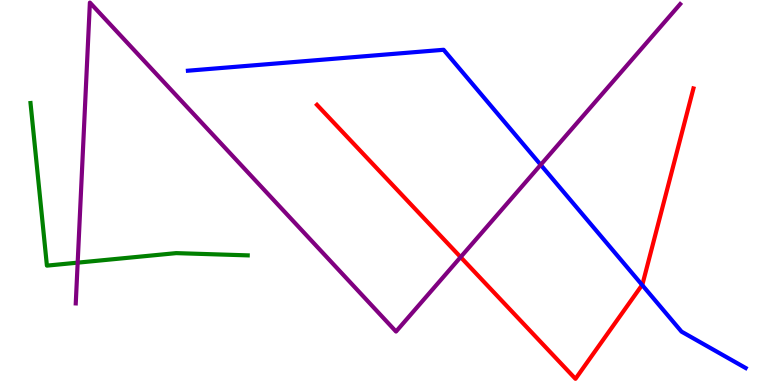[{'lines': ['blue', 'red'], 'intersections': [{'x': 8.29, 'y': 2.6}]}, {'lines': ['green', 'red'], 'intersections': []}, {'lines': ['purple', 'red'], 'intersections': [{'x': 5.94, 'y': 3.32}]}, {'lines': ['blue', 'green'], 'intersections': []}, {'lines': ['blue', 'purple'], 'intersections': [{'x': 6.98, 'y': 5.72}]}, {'lines': ['green', 'purple'], 'intersections': [{'x': 1.0, 'y': 3.18}]}]